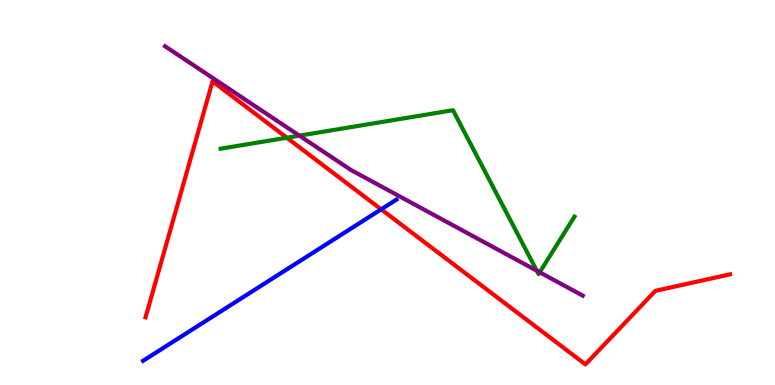[{'lines': ['blue', 'red'], 'intersections': [{'x': 4.92, 'y': 4.56}]}, {'lines': ['green', 'red'], 'intersections': [{'x': 3.7, 'y': 6.42}]}, {'lines': ['purple', 'red'], 'intersections': []}, {'lines': ['blue', 'green'], 'intersections': []}, {'lines': ['blue', 'purple'], 'intersections': []}, {'lines': ['green', 'purple'], 'intersections': [{'x': 3.86, 'y': 6.48}, {'x': 6.93, 'y': 2.97}, {'x': 6.96, 'y': 2.93}]}]